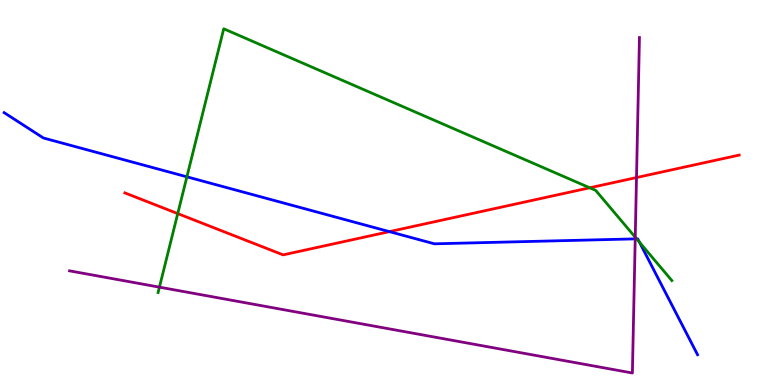[{'lines': ['blue', 'red'], 'intersections': [{'x': 5.02, 'y': 3.98}]}, {'lines': ['green', 'red'], 'intersections': [{'x': 2.29, 'y': 4.45}, {'x': 7.61, 'y': 5.12}]}, {'lines': ['purple', 'red'], 'intersections': [{'x': 8.21, 'y': 5.39}]}, {'lines': ['blue', 'green'], 'intersections': [{'x': 2.41, 'y': 5.41}, {'x': 8.21, 'y': 3.8}, {'x': 8.25, 'y': 3.71}]}, {'lines': ['blue', 'purple'], 'intersections': [{'x': 8.2, 'y': 3.8}]}, {'lines': ['green', 'purple'], 'intersections': [{'x': 2.06, 'y': 2.54}, {'x': 8.2, 'y': 3.84}]}]